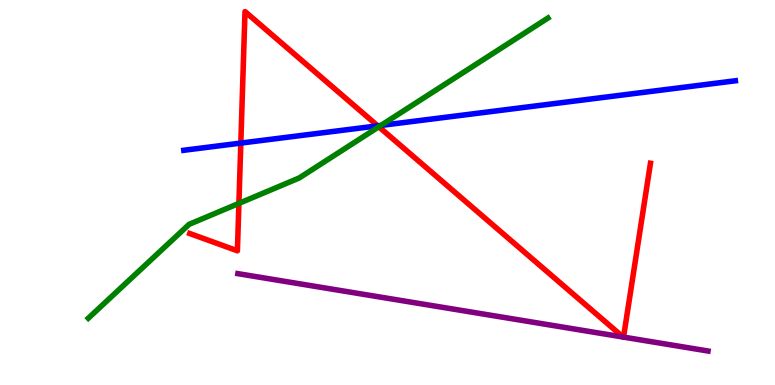[{'lines': ['blue', 'red'], 'intersections': [{'x': 3.11, 'y': 6.28}, {'x': 4.87, 'y': 6.73}]}, {'lines': ['green', 'red'], 'intersections': [{'x': 3.08, 'y': 4.72}, {'x': 4.89, 'y': 6.71}]}, {'lines': ['purple', 'red'], 'intersections': [{'x': 8.04, 'y': 1.25}, {'x': 8.05, 'y': 1.24}]}, {'lines': ['blue', 'green'], 'intersections': [{'x': 4.91, 'y': 6.74}]}, {'lines': ['blue', 'purple'], 'intersections': []}, {'lines': ['green', 'purple'], 'intersections': []}]